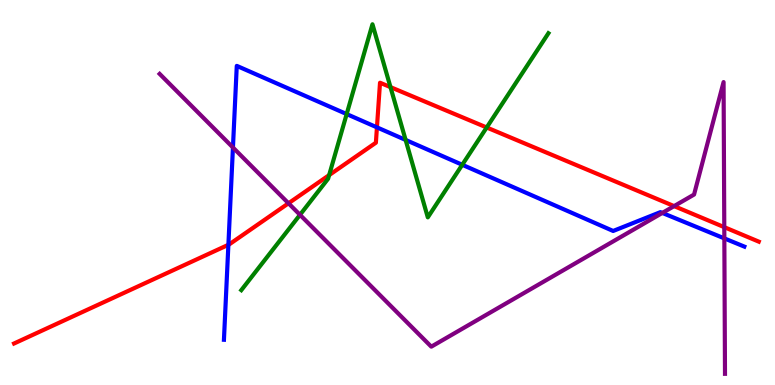[{'lines': ['blue', 'red'], 'intersections': [{'x': 2.95, 'y': 3.64}, {'x': 4.86, 'y': 6.69}]}, {'lines': ['green', 'red'], 'intersections': [{'x': 4.25, 'y': 5.45}, {'x': 5.04, 'y': 7.74}, {'x': 6.28, 'y': 6.69}]}, {'lines': ['purple', 'red'], 'intersections': [{'x': 3.72, 'y': 4.72}, {'x': 8.7, 'y': 4.65}, {'x': 9.35, 'y': 4.1}]}, {'lines': ['blue', 'green'], 'intersections': [{'x': 4.47, 'y': 7.04}, {'x': 5.23, 'y': 6.37}, {'x': 5.96, 'y': 5.72}]}, {'lines': ['blue', 'purple'], 'intersections': [{'x': 3.01, 'y': 6.17}, {'x': 8.55, 'y': 4.47}, {'x': 9.35, 'y': 3.81}]}, {'lines': ['green', 'purple'], 'intersections': [{'x': 3.87, 'y': 4.42}]}]